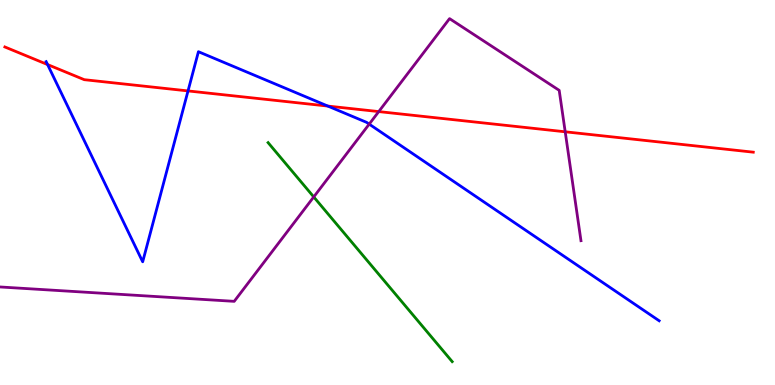[{'lines': ['blue', 'red'], 'intersections': [{'x': 0.614, 'y': 8.32}, {'x': 2.43, 'y': 7.64}, {'x': 4.23, 'y': 7.24}]}, {'lines': ['green', 'red'], 'intersections': []}, {'lines': ['purple', 'red'], 'intersections': [{'x': 4.89, 'y': 7.1}, {'x': 7.29, 'y': 6.58}]}, {'lines': ['blue', 'green'], 'intersections': []}, {'lines': ['blue', 'purple'], 'intersections': [{'x': 4.76, 'y': 6.78}]}, {'lines': ['green', 'purple'], 'intersections': [{'x': 4.05, 'y': 4.88}]}]